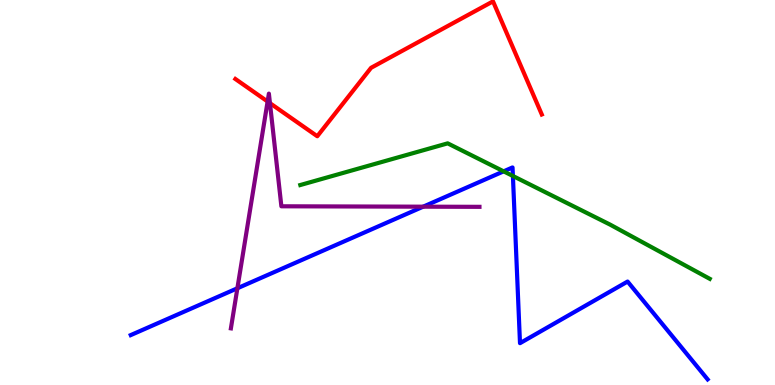[{'lines': ['blue', 'red'], 'intersections': []}, {'lines': ['green', 'red'], 'intersections': []}, {'lines': ['purple', 'red'], 'intersections': [{'x': 3.45, 'y': 7.36}, {'x': 3.48, 'y': 7.32}]}, {'lines': ['blue', 'green'], 'intersections': [{'x': 6.5, 'y': 5.55}, {'x': 6.62, 'y': 5.43}]}, {'lines': ['blue', 'purple'], 'intersections': [{'x': 3.06, 'y': 2.51}, {'x': 5.46, 'y': 4.63}]}, {'lines': ['green', 'purple'], 'intersections': []}]